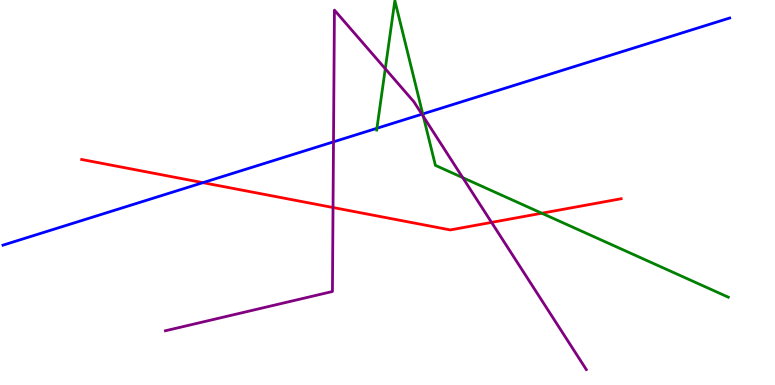[{'lines': ['blue', 'red'], 'intersections': [{'x': 2.62, 'y': 5.26}]}, {'lines': ['green', 'red'], 'intersections': [{'x': 6.99, 'y': 4.46}]}, {'lines': ['purple', 'red'], 'intersections': [{'x': 4.3, 'y': 4.61}, {'x': 6.34, 'y': 4.22}]}, {'lines': ['blue', 'green'], 'intersections': [{'x': 4.86, 'y': 6.67}, {'x': 5.45, 'y': 7.04}]}, {'lines': ['blue', 'purple'], 'intersections': [{'x': 4.3, 'y': 6.32}, {'x': 5.44, 'y': 7.03}]}, {'lines': ['green', 'purple'], 'intersections': [{'x': 4.97, 'y': 8.21}, {'x': 5.46, 'y': 6.97}, {'x': 5.97, 'y': 5.39}]}]